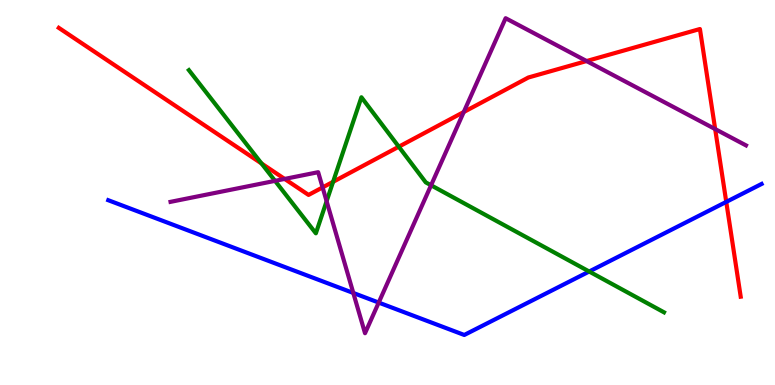[{'lines': ['blue', 'red'], 'intersections': [{'x': 9.37, 'y': 4.76}]}, {'lines': ['green', 'red'], 'intersections': [{'x': 3.37, 'y': 5.75}, {'x': 4.3, 'y': 5.28}, {'x': 5.15, 'y': 6.19}]}, {'lines': ['purple', 'red'], 'intersections': [{'x': 3.67, 'y': 5.35}, {'x': 4.16, 'y': 5.13}, {'x': 5.98, 'y': 7.09}, {'x': 7.57, 'y': 8.41}, {'x': 9.23, 'y': 6.65}]}, {'lines': ['blue', 'green'], 'intersections': [{'x': 7.6, 'y': 2.95}]}, {'lines': ['blue', 'purple'], 'intersections': [{'x': 4.56, 'y': 2.39}, {'x': 4.89, 'y': 2.14}]}, {'lines': ['green', 'purple'], 'intersections': [{'x': 3.55, 'y': 5.3}, {'x': 4.21, 'y': 4.77}, {'x': 5.56, 'y': 5.19}]}]